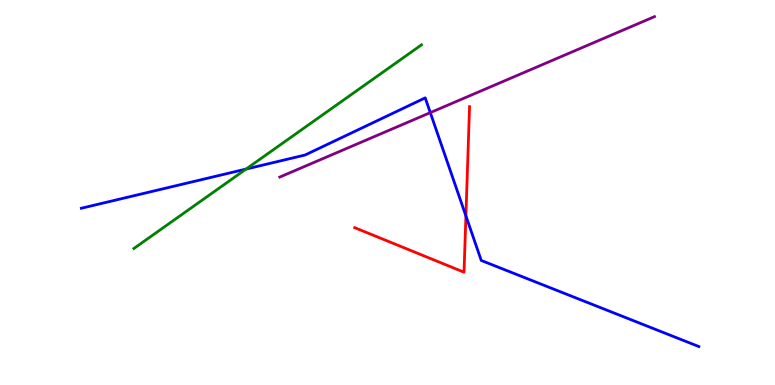[{'lines': ['blue', 'red'], 'intersections': [{'x': 6.01, 'y': 4.39}]}, {'lines': ['green', 'red'], 'intersections': []}, {'lines': ['purple', 'red'], 'intersections': []}, {'lines': ['blue', 'green'], 'intersections': [{'x': 3.18, 'y': 5.61}]}, {'lines': ['blue', 'purple'], 'intersections': [{'x': 5.55, 'y': 7.07}]}, {'lines': ['green', 'purple'], 'intersections': []}]